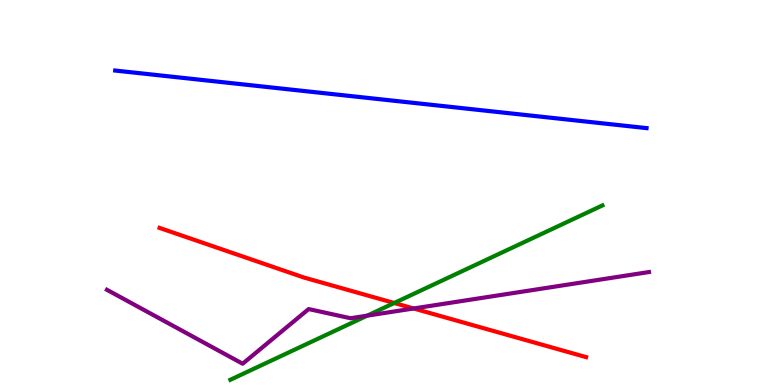[{'lines': ['blue', 'red'], 'intersections': []}, {'lines': ['green', 'red'], 'intersections': [{'x': 5.09, 'y': 2.13}]}, {'lines': ['purple', 'red'], 'intersections': [{'x': 5.34, 'y': 1.99}]}, {'lines': ['blue', 'green'], 'intersections': []}, {'lines': ['blue', 'purple'], 'intersections': []}, {'lines': ['green', 'purple'], 'intersections': [{'x': 4.74, 'y': 1.8}]}]